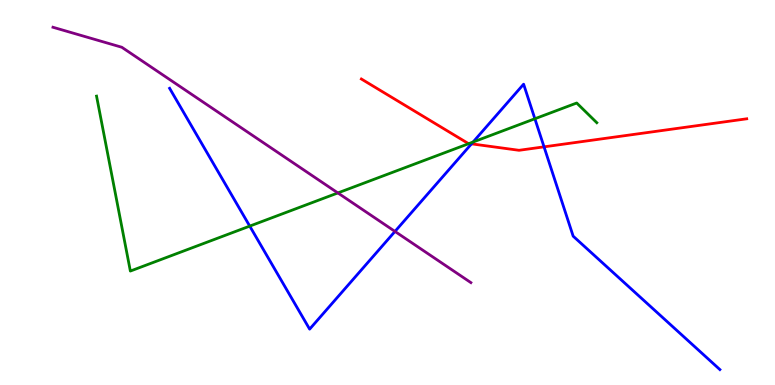[{'lines': ['blue', 'red'], 'intersections': [{'x': 6.08, 'y': 6.26}, {'x': 7.02, 'y': 6.19}]}, {'lines': ['green', 'red'], 'intersections': [{'x': 6.05, 'y': 6.27}]}, {'lines': ['purple', 'red'], 'intersections': []}, {'lines': ['blue', 'green'], 'intersections': [{'x': 3.22, 'y': 4.13}, {'x': 6.1, 'y': 6.31}, {'x': 6.9, 'y': 6.92}]}, {'lines': ['blue', 'purple'], 'intersections': [{'x': 5.1, 'y': 3.99}]}, {'lines': ['green', 'purple'], 'intersections': [{'x': 4.36, 'y': 4.99}]}]